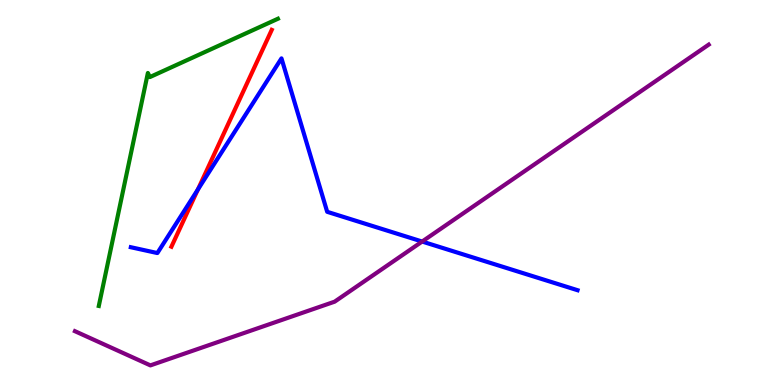[{'lines': ['blue', 'red'], 'intersections': [{'x': 2.55, 'y': 5.08}]}, {'lines': ['green', 'red'], 'intersections': []}, {'lines': ['purple', 'red'], 'intersections': []}, {'lines': ['blue', 'green'], 'intersections': []}, {'lines': ['blue', 'purple'], 'intersections': [{'x': 5.45, 'y': 3.73}]}, {'lines': ['green', 'purple'], 'intersections': []}]